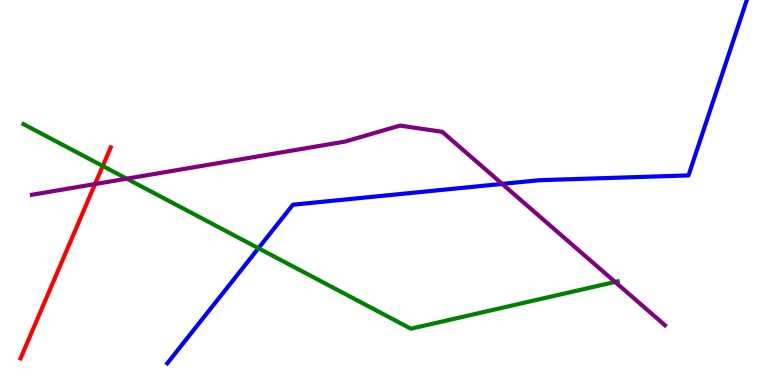[{'lines': ['blue', 'red'], 'intersections': []}, {'lines': ['green', 'red'], 'intersections': [{'x': 1.33, 'y': 5.69}]}, {'lines': ['purple', 'red'], 'intersections': [{'x': 1.23, 'y': 5.22}]}, {'lines': ['blue', 'green'], 'intersections': [{'x': 3.33, 'y': 3.55}]}, {'lines': ['blue', 'purple'], 'intersections': [{'x': 6.48, 'y': 5.22}]}, {'lines': ['green', 'purple'], 'intersections': [{'x': 1.64, 'y': 5.36}, {'x': 7.94, 'y': 2.68}]}]